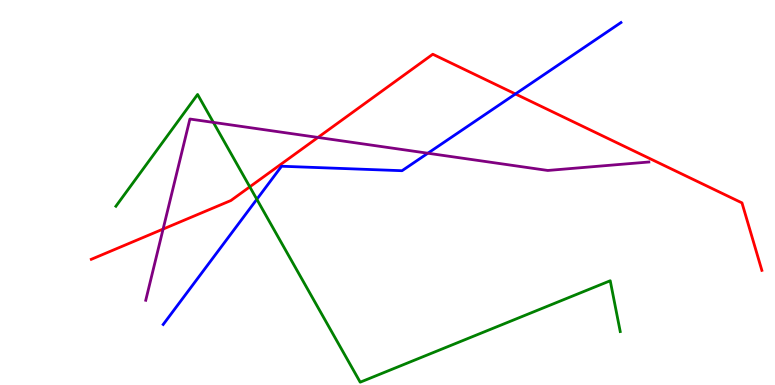[{'lines': ['blue', 'red'], 'intersections': [{'x': 6.65, 'y': 7.56}]}, {'lines': ['green', 'red'], 'intersections': [{'x': 3.22, 'y': 5.15}]}, {'lines': ['purple', 'red'], 'intersections': [{'x': 2.1, 'y': 4.05}, {'x': 4.1, 'y': 6.43}]}, {'lines': ['blue', 'green'], 'intersections': [{'x': 3.31, 'y': 4.82}]}, {'lines': ['blue', 'purple'], 'intersections': [{'x': 5.52, 'y': 6.02}]}, {'lines': ['green', 'purple'], 'intersections': [{'x': 2.75, 'y': 6.82}]}]